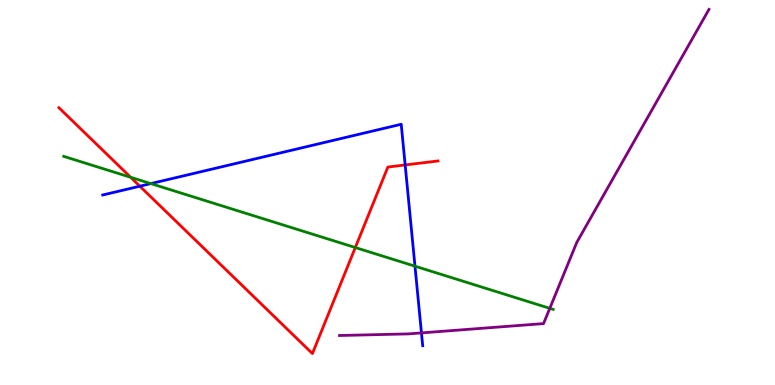[{'lines': ['blue', 'red'], 'intersections': [{'x': 1.8, 'y': 5.16}, {'x': 5.23, 'y': 5.72}]}, {'lines': ['green', 'red'], 'intersections': [{'x': 1.69, 'y': 5.4}, {'x': 4.58, 'y': 3.57}]}, {'lines': ['purple', 'red'], 'intersections': []}, {'lines': ['blue', 'green'], 'intersections': [{'x': 1.95, 'y': 5.23}, {'x': 5.35, 'y': 3.09}]}, {'lines': ['blue', 'purple'], 'intersections': [{'x': 5.44, 'y': 1.35}]}, {'lines': ['green', 'purple'], 'intersections': [{'x': 7.09, 'y': 1.99}]}]